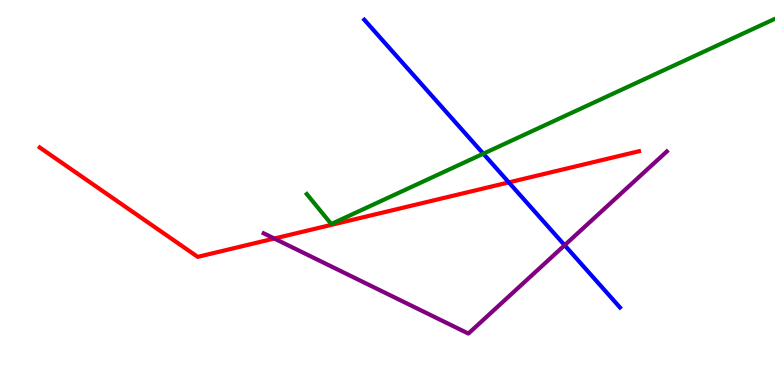[{'lines': ['blue', 'red'], 'intersections': [{'x': 6.57, 'y': 5.26}]}, {'lines': ['green', 'red'], 'intersections': []}, {'lines': ['purple', 'red'], 'intersections': [{'x': 3.54, 'y': 3.8}]}, {'lines': ['blue', 'green'], 'intersections': [{'x': 6.24, 'y': 6.01}]}, {'lines': ['blue', 'purple'], 'intersections': [{'x': 7.29, 'y': 3.63}]}, {'lines': ['green', 'purple'], 'intersections': []}]